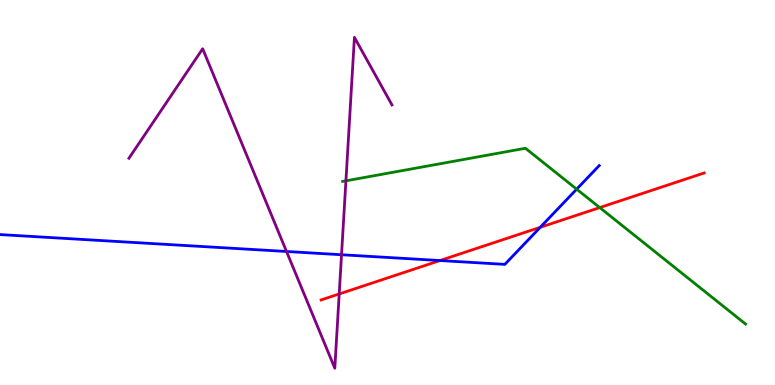[{'lines': ['blue', 'red'], 'intersections': [{'x': 5.68, 'y': 3.23}, {'x': 6.97, 'y': 4.1}]}, {'lines': ['green', 'red'], 'intersections': [{'x': 7.74, 'y': 4.61}]}, {'lines': ['purple', 'red'], 'intersections': [{'x': 4.38, 'y': 2.36}]}, {'lines': ['blue', 'green'], 'intersections': [{'x': 7.44, 'y': 5.09}]}, {'lines': ['blue', 'purple'], 'intersections': [{'x': 3.7, 'y': 3.47}, {'x': 4.41, 'y': 3.38}]}, {'lines': ['green', 'purple'], 'intersections': [{'x': 4.46, 'y': 5.3}]}]